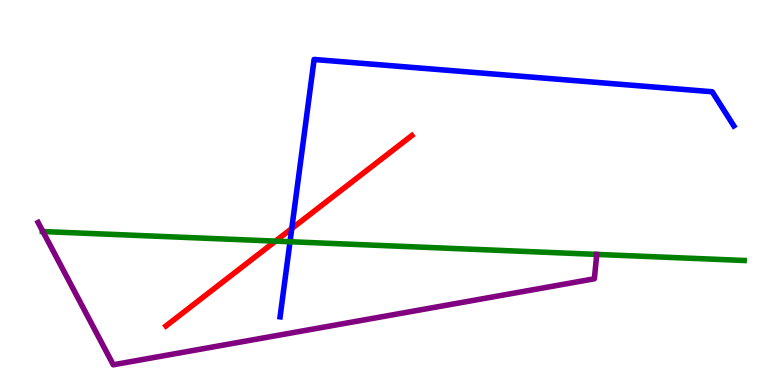[{'lines': ['blue', 'red'], 'intersections': [{'x': 3.76, 'y': 4.06}]}, {'lines': ['green', 'red'], 'intersections': [{'x': 3.55, 'y': 3.74}]}, {'lines': ['purple', 'red'], 'intersections': []}, {'lines': ['blue', 'green'], 'intersections': [{'x': 3.74, 'y': 3.72}]}, {'lines': ['blue', 'purple'], 'intersections': []}, {'lines': ['green', 'purple'], 'intersections': [{'x': 0.553, 'y': 3.99}]}]